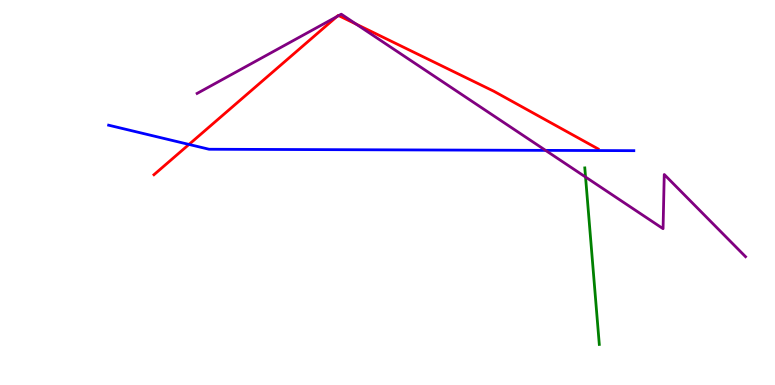[{'lines': ['blue', 'red'], 'intersections': [{'x': 2.44, 'y': 6.25}]}, {'lines': ['green', 'red'], 'intersections': []}, {'lines': ['purple', 'red'], 'intersections': [{'x': 4.35, 'y': 9.57}, {'x': 4.37, 'y': 9.59}, {'x': 4.6, 'y': 9.37}]}, {'lines': ['blue', 'green'], 'intersections': []}, {'lines': ['blue', 'purple'], 'intersections': [{'x': 7.04, 'y': 6.09}]}, {'lines': ['green', 'purple'], 'intersections': [{'x': 7.56, 'y': 5.4}]}]